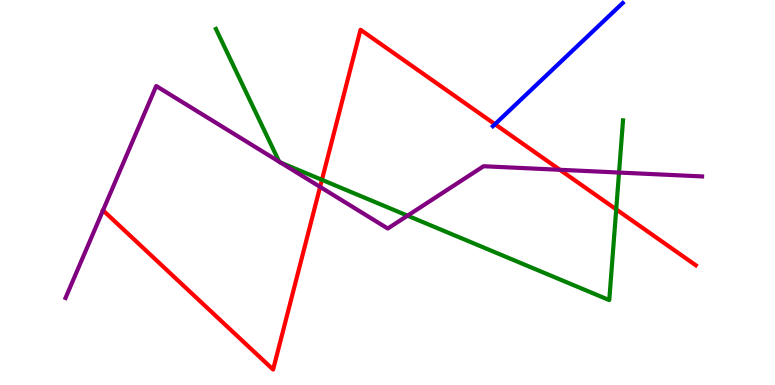[{'lines': ['blue', 'red'], 'intersections': [{'x': 6.39, 'y': 6.77}]}, {'lines': ['green', 'red'], 'intersections': [{'x': 4.15, 'y': 5.33}, {'x': 7.95, 'y': 4.56}]}, {'lines': ['purple', 'red'], 'intersections': [{'x': 4.13, 'y': 5.15}, {'x': 7.22, 'y': 5.59}]}, {'lines': ['blue', 'green'], 'intersections': []}, {'lines': ['blue', 'purple'], 'intersections': []}, {'lines': ['green', 'purple'], 'intersections': [{'x': 3.6, 'y': 5.8}, {'x': 3.62, 'y': 5.78}, {'x': 5.26, 'y': 4.4}, {'x': 7.99, 'y': 5.52}]}]